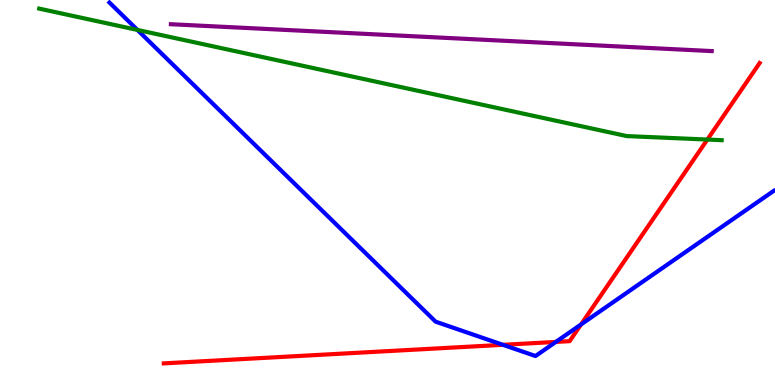[{'lines': ['blue', 'red'], 'intersections': [{'x': 6.49, 'y': 1.04}, {'x': 7.17, 'y': 1.12}, {'x': 7.5, 'y': 1.57}]}, {'lines': ['green', 'red'], 'intersections': [{'x': 9.13, 'y': 6.38}]}, {'lines': ['purple', 'red'], 'intersections': []}, {'lines': ['blue', 'green'], 'intersections': [{'x': 1.77, 'y': 9.22}]}, {'lines': ['blue', 'purple'], 'intersections': []}, {'lines': ['green', 'purple'], 'intersections': []}]